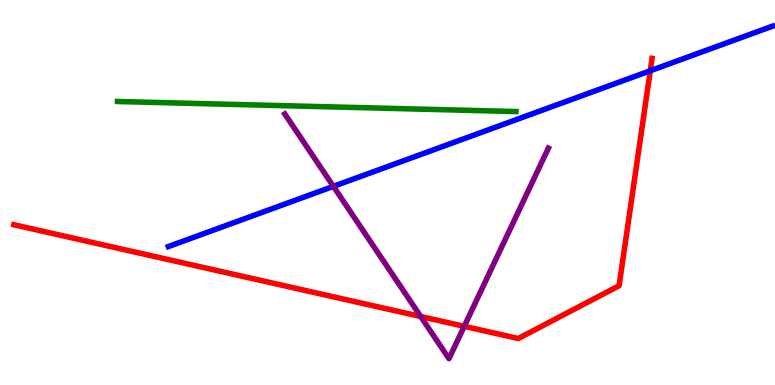[{'lines': ['blue', 'red'], 'intersections': [{'x': 8.39, 'y': 8.16}]}, {'lines': ['green', 'red'], 'intersections': []}, {'lines': ['purple', 'red'], 'intersections': [{'x': 5.43, 'y': 1.78}, {'x': 5.99, 'y': 1.52}]}, {'lines': ['blue', 'green'], 'intersections': []}, {'lines': ['blue', 'purple'], 'intersections': [{'x': 4.3, 'y': 5.16}]}, {'lines': ['green', 'purple'], 'intersections': []}]